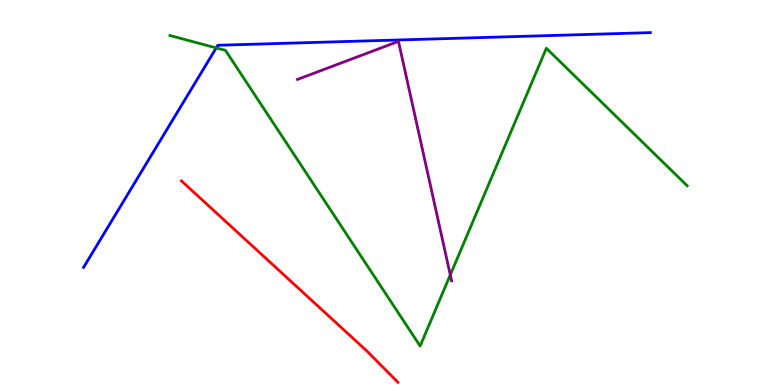[{'lines': ['blue', 'red'], 'intersections': []}, {'lines': ['green', 'red'], 'intersections': []}, {'lines': ['purple', 'red'], 'intersections': []}, {'lines': ['blue', 'green'], 'intersections': [{'x': 2.79, 'y': 8.76}]}, {'lines': ['blue', 'purple'], 'intersections': []}, {'lines': ['green', 'purple'], 'intersections': [{'x': 5.81, 'y': 2.86}]}]